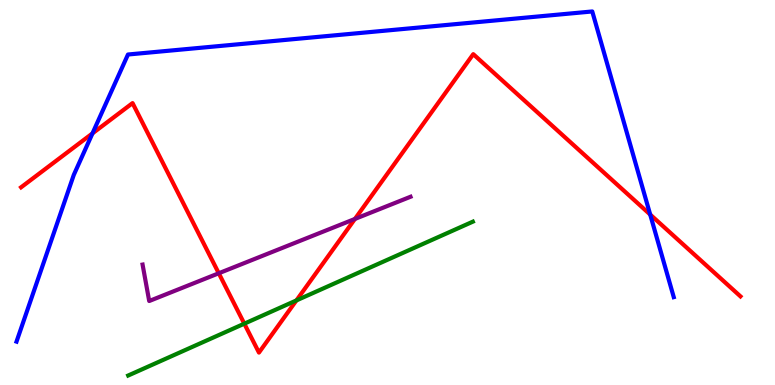[{'lines': ['blue', 'red'], 'intersections': [{'x': 1.19, 'y': 6.54}, {'x': 8.39, 'y': 4.43}]}, {'lines': ['green', 'red'], 'intersections': [{'x': 3.15, 'y': 1.59}, {'x': 3.82, 'y': 2.2}]}, {'lines': ['purple', 'red'], 'intersections': [{'x': 2.82, 'y': 2.9}, {'x': 4.58, 'y': 4.31}]}, {'lines': ['blue', 'green'], 'intersections': []}, {'lines': ['blue', 'purple'], 'intersections': []}, {'lines': ['green', 'purple'], 'intersections': []}]